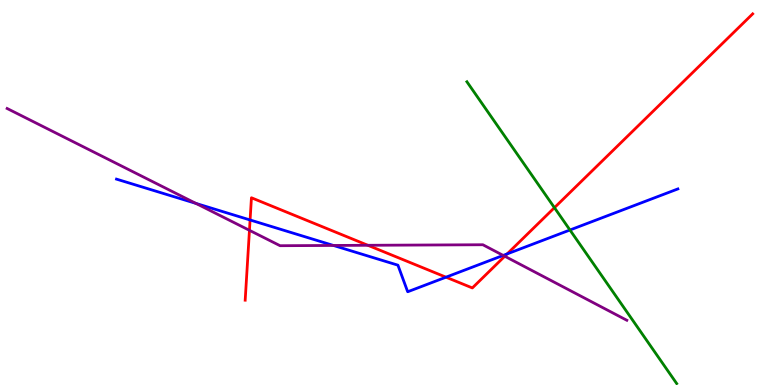[{'lines': ['blue', 'red'], 'intersections': [{'x': 3.23, 'y': 4.29}, {'x': 5.75, 'y': 2.8}, {'x': 6.54, 'y': 3.41}]}, {'lines': ['green', 'red'], 'intersections': [{'x': 7.15, 'y': 4.61}]}, {'lines': ['purple', 'red'], 'intersections': [{'x': 3.22, 'y': 4.02}, {'x': 4.75, 'y': 3.63}, {'x': 6.51, 'y': 3.34}]}, {'lines': ['blue', 'green'], 'intersections': [{'x': 7.35, 'y': 4.03}]}, {'lines': ['blue', 'purple'], 'intersections': [{'x': 2.53, 'y': 4.72}, {'x': 4.3, 'y': 3.62}, {'x': 6.49, 'y': 3.37}]}, {'lines': ['green', 'purple'], 'intersections': []}]